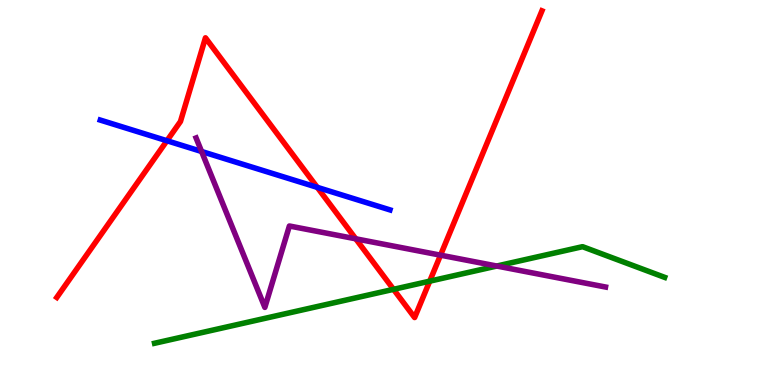[{'lines': ['blue', 'red'], 'intersections': [{'x': 2.15, 'y': 6.34}, {'x': 4.09, 'y': 5.13}]}, {'lines': ['green', 'red'], 'intersections': [{'x': 5.08, 'y': 2.48}, {'x': 5.54, 'y': 2.7}]}, {'lines': ['purple', 'red'], 'intersections': [{'x': 4.59, 'y': 3.8}, {'x': 5.68, 'y': 3.37}]}, {'lines': ['blue', 'green'], 'intersections': []}, {'lines': ['blue', 'purple'], 'intersections': [{'x': 2.6, 'y': 6.07}]}, {'lines': ['green', 'purple'], 'intersections': [{'x': 6.41, 'y': 3.09}]}]